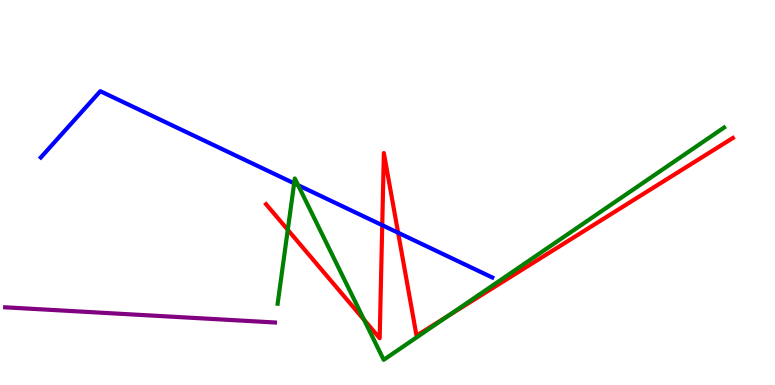[{'lines': ['blue', 'red'], 'intersections': [{'x': 4.93, 'y': 4.15}, {'x': 5.14, 'y': 3.96}]}, {'lines': ['green', 'red'], 'intersections': [{'x': 3.71, 'y': 4.03}, {'x': 4.7, 'y': 1.69}, {'x': 5.78, 'y': 1.79}]}, {'lines': ['purple', 'red'], 'intersections': []}, {'lines': ['blue', 'green'], 'intersections': [{'x': 3.8, 'y': 5.24}, {'x': 3.85, 'y': 5.19}]}, {'lines': ['blue', 'purple'], 'intersections': []}, {'lines': ['green', 'purple'], 'intersections': []}]